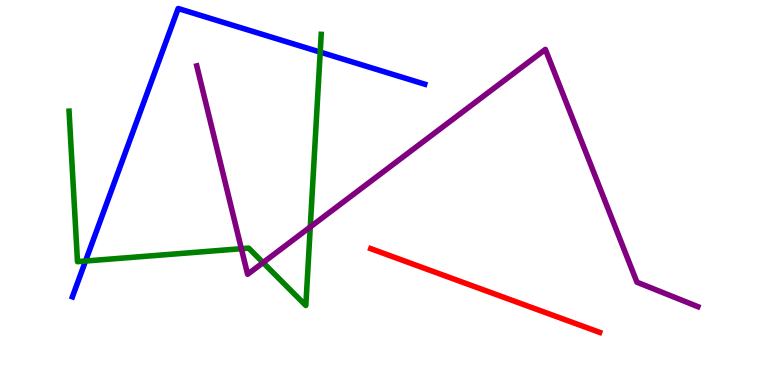[{'lines': ['blue', 'red'], 'intersections': []}, {'lines': ['green', 'red'], 'intersections': []}, {'lines': ['purple', 'red'], 'intersections': []}, {'lines': ['blue', 'green'], 'intersections': [{'x': 1.1, 'y': 3.22}, {'x': 4.13, 'y': 8.65}]}, {'lines': ['blue', 'purple'], 'intersections': []}, {'lines': ['green', 'purple'], 'intersections': [{'x': 3.11, 'y': 3.54}, {'x': 3.39, 'y': 3.18}, {'x': 4.0, 'y': 4.11}]}]